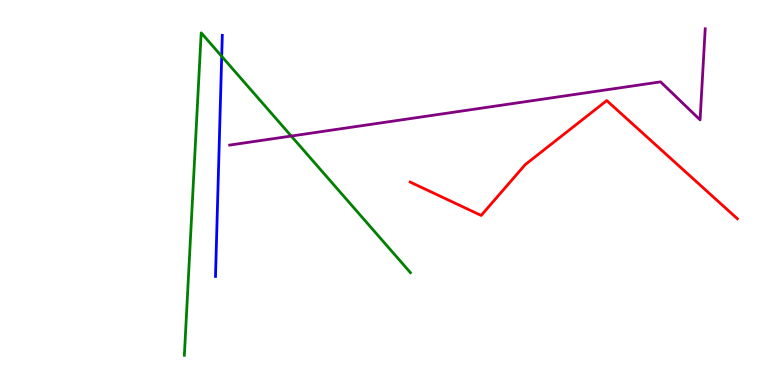[{'lines': ['blue', 'red'], 'intersections': []}, {'lines': ['green', 'red'], 'intersections': []}, {'lines': ['purple', 'red'], 'intersections': []}, {'lines': ['blue', 'green'], 'intersections': [{'x': 2.86, 'y': 8.54}]}, {'lines': ['blue', 'purple'], 'intersections': []}, {'lines': ['green', 'purple'], 'intersections': [{'x': 3.76, 'y': 6.47}]}]